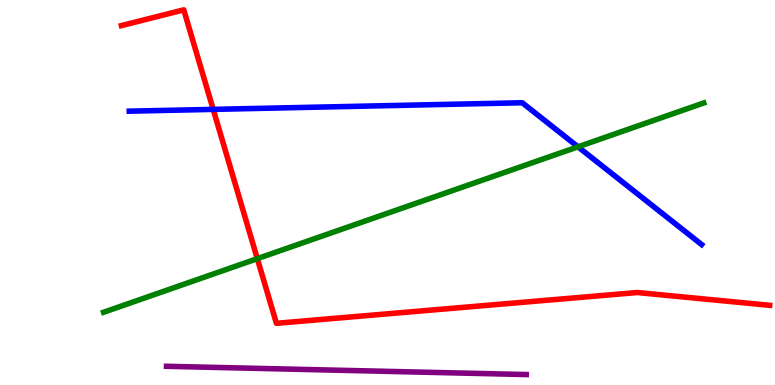[{'lines': ['blue', 'red'], 'intersections': [{'x': 2.75, 'y': 7.16}]}, {'lines': ['green', 'red'], 'intersections': [{'x': 3.32, 'y': 3.28}]}, {'lines': ['purple', 'red'], 'intersections': []}, {'lines': ['blue', 'green'], 'intersections': [{'x': 7.46, 'y': 6.19}]}, {'lines': ['blue', 'purple'], 'intersections': []}, {'lines': ['green', 'purple'], 'intersections': []}]